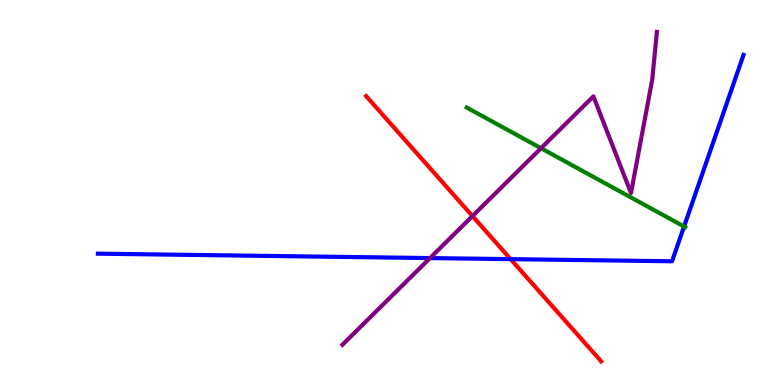[{'lines': ['blue', 'red'], 'intersections': [{'x': 6.59, 'y': 3.27}]}, {'lines': ['green', 'red'], 'intersections': []}, {'lines': ['purple', 'red'], 'intersections': [{'x': 6.1, 'y': 4.39}]}, {'lines': ['blue', 'green'], 'intersections': [{'x': 8.83, 'y': 4.12}]}, {'lines': ['blue', 'purple'], 'intersections': [{'x': 5.55, 'y': 3.3}]}, {'lines': ['green', 'purple'], 'intersections': [{'x': 6.98, 'y': 6.15}]}]